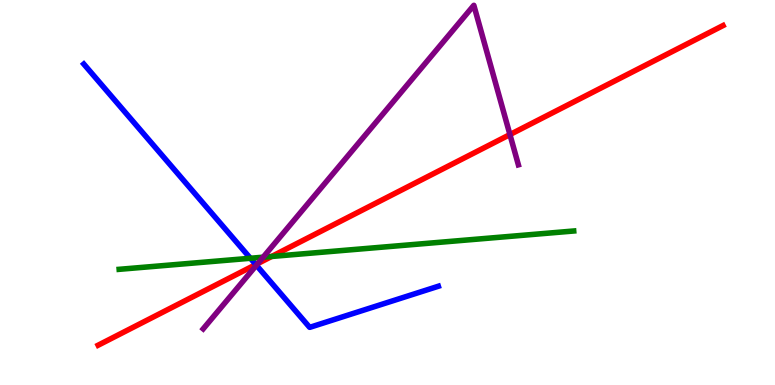[{'lines': ['blue', 'red'], 'intersections': [{'x': 3.3, 'y': 3.13}]}, {'lines': ['green', 'red'], 'intersections': [{'x': 3.5, 'y': 3.34}]}, {'lines': ['purple', 'red'], 'intersections': [{'x': 3.33, 'y': 3.16}, {'x': 6.58, 'y': 6.5}]}, {'lines': ['blue', 'green'], 'intersections': [{'x': 3.23, 'y': 3.29}]}, {'lines': ['blue', 'purple'], 'intersections': [{'x': 3.31, 'y': 3.11}]}, {'lines': ['green', 'purple'], 'intersections': [{'x': 3.4, 'y': 3.32}]}]